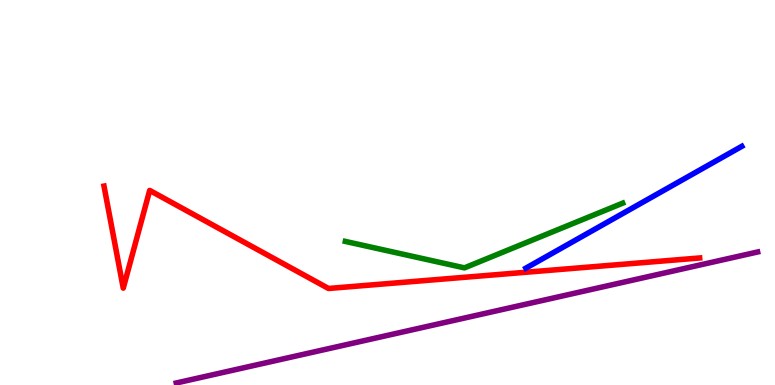[{'lines': ['blue', 'red'], 'intersections': []}, {'lines': ['green', 'red'], 'intersections': []}, {'lines': ['purple', 'red'], 'intersections': []}, {'lines': ['blue', 'green'], 'intersections': []}, {'lines': ['blue', 'purple'], 'intersections': []}, {'lines': ['green', 'purple'], 'intersections': []}]